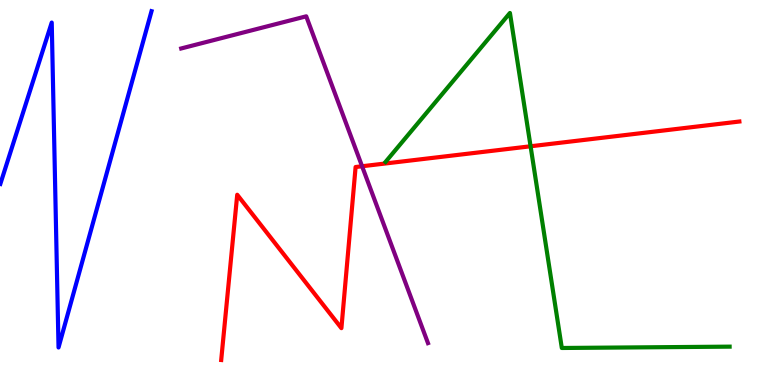[{'lines': ['blue', 'red'], 'intersections': []}, {'lines': ['green', 'red'], 'intersections': [{'x': 6.85, 'y': 6.2}]}, {'lines': ['purple', 'red'], 'intersections': [{'x': 4.67, 'y': 5.68}]}, {'lines': ['blue', 'green'], 'intersections': []}, {'lines': ['blue', 'purple'], 'intersections': []}, {'lines': ['green', 'purple'], 'intersections': []}]